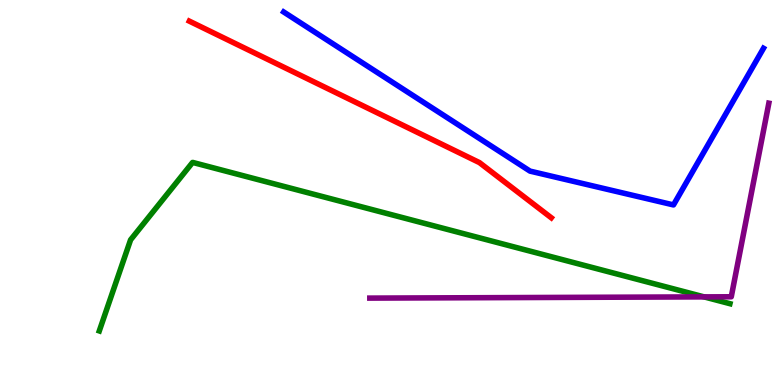[{'lines': ['blue', 'red'], 'intersections': []}, {'lines': ['green', 'red'], 'intersections': []}, {'lines': ['purple', 'red'], 'intersections': []}, {'lines': ['blue', 'green'], 'intersections': []}, {'lines': ['blue', 'purple'], 'intersections': []}, {'lines': ['green', 'purple'], 'intersections': [{'x': 9.08, 'y': 2.29}]}]